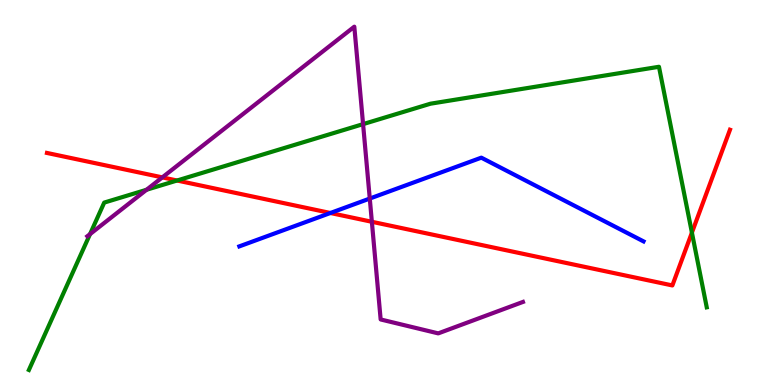[{'lines': ['blue', 'red'], 'intersections': [{'x': 4.26, 'y': 4.47}]}, {'lines': ['green', 'red'], 'intersections': [{'x': 2.28, 'y': 5.31}, {'x': 8.93, 'y': 3.96}]}, {'lines': ['purple', 'red'], 'intersections': [{'x': 2.09, 'y': 5.39}, {'x': 4.8, 'y': 4.24}]}, {'lines': ['blue', 'green'], 'intersections': []}, {'lines': ['blue', 'purple'], 'intersections': [{'x': 4.77, 'y': 4.84}]}, {'lines': ['green', 'purple'], 'intersections': [{'x': 1.16, 'y': 3.92}, {'x': 1.89, 'y': 5.07}, {'x': 4.68, 'y': 6.78}]}]